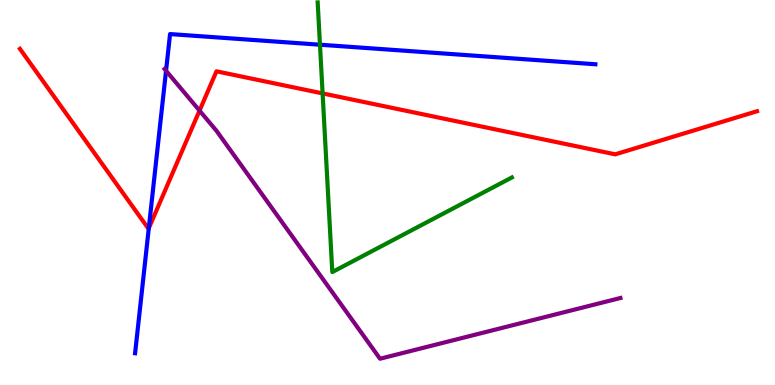[{'lines': ['blue', 'red'], 'intersections': [{'x': 1.92, 'y': 4.07}]}, {'lines': ['green', 'red'], 'intersections': [{'x': 4.16, 'y': 7.57}]}, {'lines': ['purple', 'red'], 'intersections': [{'x': 2.57, 'y': 7.13}]}, {'lines': ['blue', 'green'], 'intersections': [{'x': 4.13, 'y': 8.84}]}, {'lines': ['blue', 'purple'], 'intersections': [{'x': 2.14, 'y': 8.16}]}, {'lines': ['green', 'purple'], 'intersections': []}]